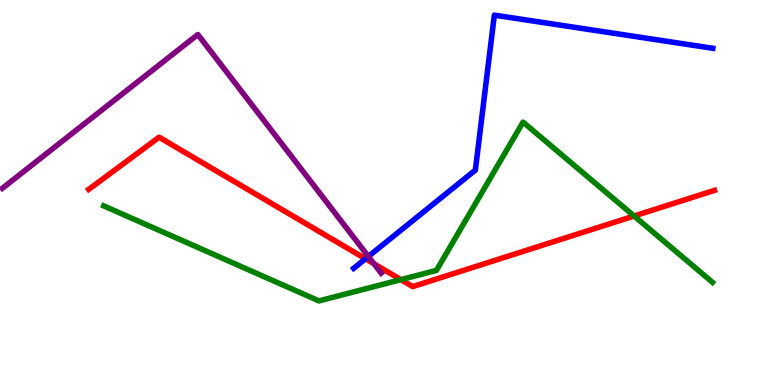[{'lines': ['blue', 'red'], 'intersections': [{'x': 4.72, 'y': 3.28}]}, {'lines': ['green', 'red'], 'intersections': [{'x': 5.17, 'y': 2.74}, {'x': 8.18, 'y': 4.39}]}, {'lines': ['purple', 'red'], 'intersections': [{'x': 4.83, 'y': 3.15}]}, {'lines': ['blue', 'green'], 'intersections': []}, {'lines': ['blue', 'purple'], 'intersections': [{'x': 4.75, 'y': 3.34}]}, {'lines': ['green', 'purple'], 'intersections': []}]